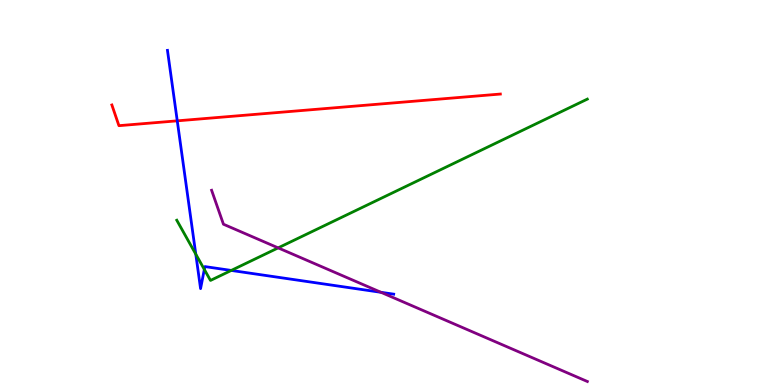[{'lines': ['blue', 'red'], 'intersections': [{'x': 2.29, 'y': 6.86}]}, {'lines': ['green', 'red'], 'intersections': []}, {'lines': ['purple', 'red'], 'intersections': []}, {'lines': ['blue', 'green'], 'intersections': [{'x': 2.53, 'y': 3.4}, {'x': 2.64, 'y': 3.0}, {'x': 2.98, 'y': 2.98}]}, {'lines': ['blue', 'purple'], 'intersections': [{'x': 4.92, 'y': 2.41}]}, {'lines': ['green', 'purple'], 'intersections': [{'x': 3.59, 'y': 3.56}]}]